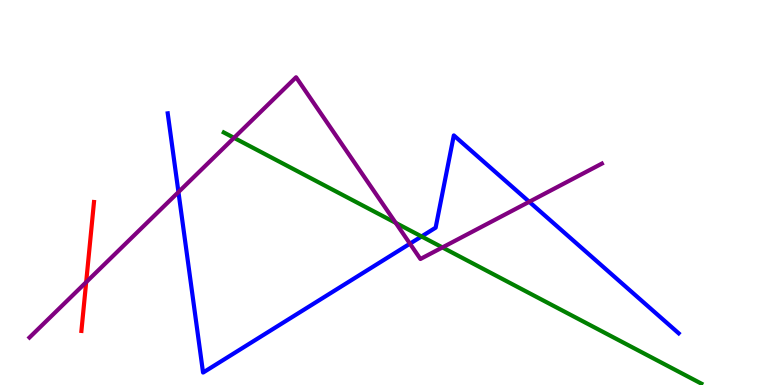[{'lines': ['blue', 'red'], 'intersections': []}, {'lines': ['green', 'red'], 'intersections': []}, {'lines': ['purple', 'red'], 'intersections': [{'x': 1.11, 'y': 2.67}]}, {'lines': ['blue', 'green'], 'intersections': [{'x': 5.44, 'y': 3.86}]}, {'lines': ['blue', 'purple'], 'intersections': [{'x': 2.3, 'y': 5.01}, {'x': 5.29, 'y': 3.67}, {'x': 6.83, 'y': 4.76}]}, {'lines': ['green', 'purple'], 'intersections': [{'x': 3.02, 'y': 6.42}, {'x': 5.11, 'y': 4.21}, {'x': 5.71, 'y': 3.57}]}]